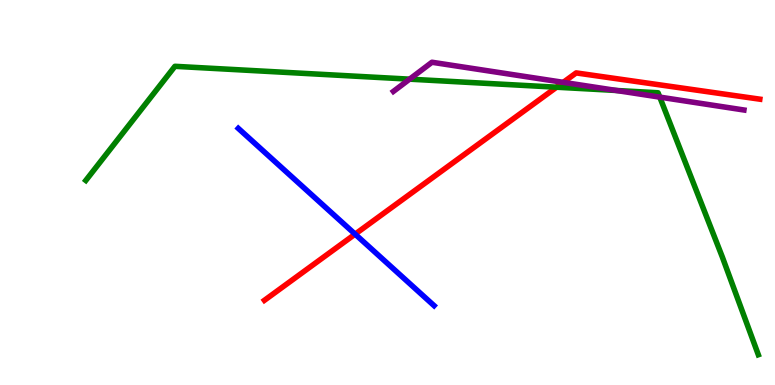[{'lines': ['blue', 'red'], 'intersections': [{'x': 4.58, 'y': 3.92}]}, {'lines': ['green', 'red'], 'intersections': [{'x': 7.18, 'y': 7.73}]}, {'lines': ['purple', 'red'], 'intersections': [{'x': 7.27, 'y': 7.86}]}, {'lines': ['blue', 'green'], 'intersections': []}, {'lines': ['blue', 'purple'], 'intersections': []}, {'lines': ['green', 'purple'], 'intersections': [{'x': 5.29, 'y': 7.94}, {'x': 7.95, 'y': 7.65}, {'x': 8.51, 'y': 7.48}]}]